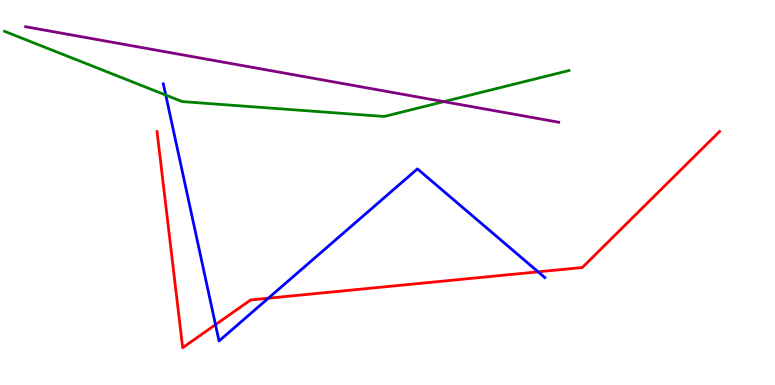[{'lines': ['blue', 'red'], 'intersections': [{'x': 2.78, 'y': 1.57}, {'x': 3.46, 'y': 2.25}, {'x': 6.94, 'y': 2.94}]}, {'lines': ['green', 'red'], 'intersections': []}, {'lines': ['purple', 'red'], 'intersections': []}, {'lines': ['blue', 'green'], 'intersections': [{'x': 2.14, 'y': 7.53}]}, {'lines': ['blue', 'purple'], 'intersections': []}, {'lines': ['green', 'purple'], 'intersections': [{'x': 5.73, 'y': 7.36}]}]